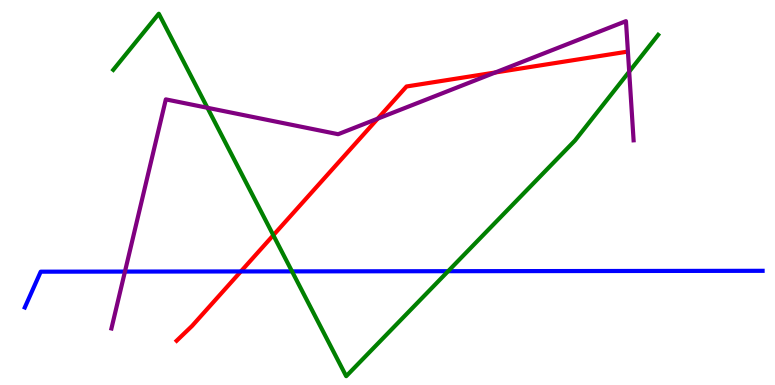[{'lines': ['blue', 'red'], 'intersections': [{'x': 3.11, 'y': 2.95}]}, {'lines': ['green', 'red'], 'intersections': [{'x': 3.53, 'y': 3.89}]}, {'lines': ['purple', 'red'], 'intersections': [{'x': 4.87, 'y': 6.92}, {'x': 6.39, 'y': 8.12}]}, {'lines': ['blue', 'green'], 'intersections': [{'x': 3.77, 'y': 2.95}, {'x': 5.78, 'y': 2.96}]}, {'lines': ['blue', 'purple'], 'intersections': [{'x': 1.61, 'y': 2.95}]}, {'lines': ['green', 'purple'], 'intersections': [{'x': 2.68, 'y': 7.2}, {'x': 8.12, 'y': 8.14}]}]